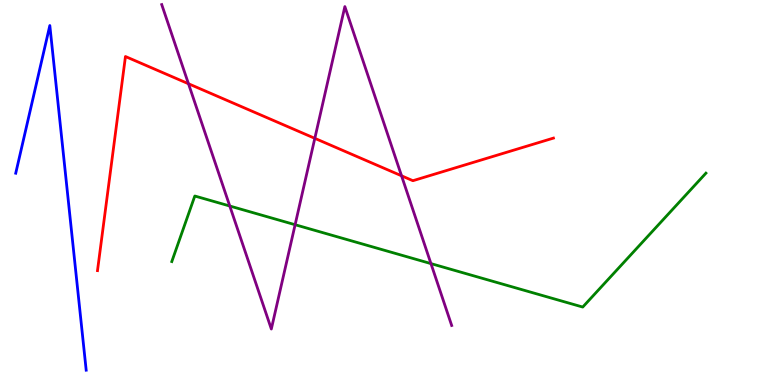[{'lines': ['blue', 'red'], 'intersections': []}, {'lines': ['green', 'red'], 'intersections': []}, {'lines': ['purple', 'red'], 'intersections': [{'x': 2.43, 'y': 7.82}, {'x': 4.06, 'y': 6.41}, {'x': 5.18, 'y': 5.43}]}, {'lines': ['blue', 'green'], 'intersections': []}, {'lines': ['blue', 'purple'], 'intersections': []}, {'lines': ['green', 'purple'], 'intersections': [{'x': 2.96, 'y': 4.65}, {'x': 3.81, 'y': 4.16}, {'x': 5.56, 'y': 3.15}]}]